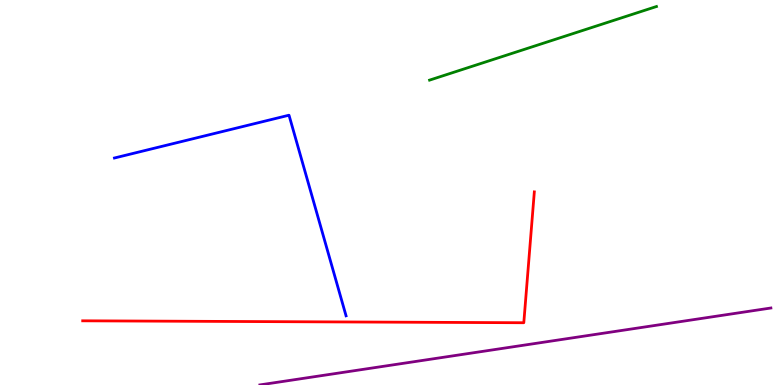[{'lines': ['blue', 'red'], 'intersections': []}, {'lines': ['green', 'red'], 'intersections': []}, {'lines': ['purple', 'red'], 'intersections': []}, {'lines': ['blue', 'green'], 'intersections': []}, {'lines': ['blue', 'purple'], 'intersections': []}, {'lines': ['green', 'purple'], 'intersections': []}]